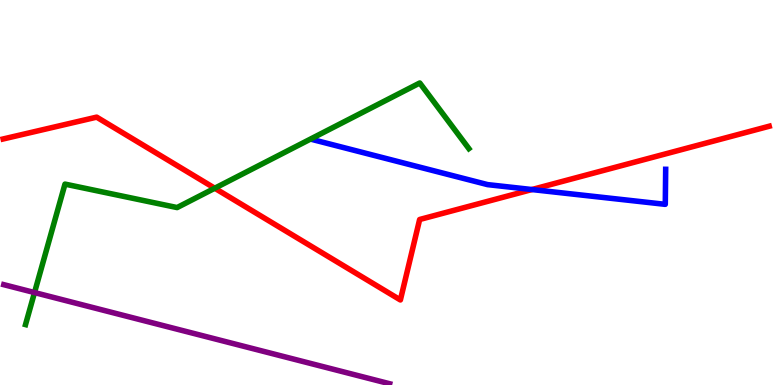[{'lines': ['blue', 'red'], 'intersections': [{'x': 6.86, 'y': 5.08}]}, {'lines': ['green', 'red'], 'intersections': [{'x': 2.77, 'y': 5.11}]}, {'lines': ['purple', 'red'], 'intersections': []}, {'lines': ['blue', 'green'], 'intersections': []}, {'lines': ['blue', 'purple'], 'intersections': []}, {'lines': ['green', 'purple'], 'intersections': [{'x': 0.445, 'y': 2.4}]}]